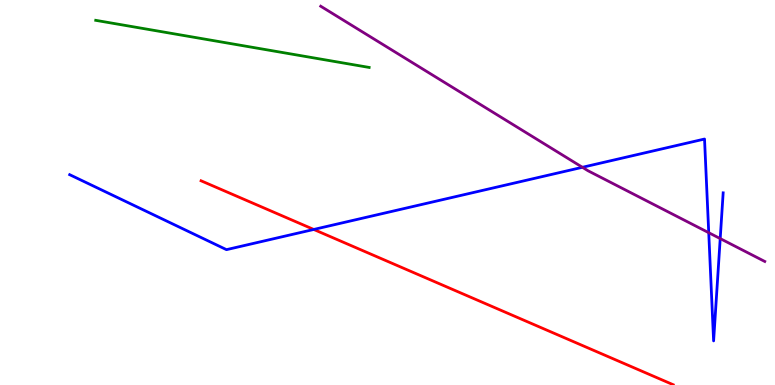[{'lines': ['blue', 'red'], 'intersections': [{'x': 4.05, 'y': 4.04}]}, {'lines': ['green', 'red'], 'intersections': []}, {'lines': ['purple', 'red'], 'intersections': []}, {'lines': ['blue', 'green'], 'intersections': []}, {'lines': ['blue', 'purple'], 'intersections': [{'x': 7.51, 'y': 5.65}, {'x': 9.14, 'y': 3.96}, {'x': 9.29, 'y': 3.8}]}, {'lines': ['green', 'purple'], 'intersections': []}]